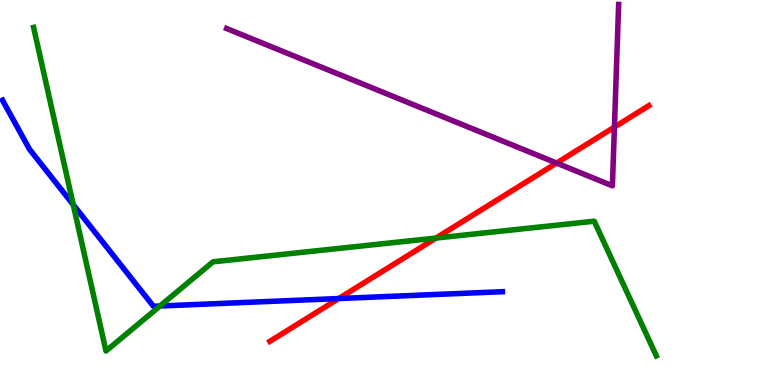[{'lines': ['blue', 'red'], 'intersections': [{'x': 4.37, 'y': 2.25}]}, {'lines': ['green', 'red'], 'intersections': [{'x': 5.63, 'y': 3.82}]}, {'lines': ['purple', 'red'], 'intersections': [{'x': 7.18, 'y': 5.76}, {'x': 7.93, 'y': 6.7}]}, {'lines': ['blue', 'green'], 'intersections': [{'x': 0.945, 'y': 4.68}, {'x': 2.06, 'y': 2.05}]}, {'lines': ['blue', 'purple'], 'intersections': []}, {'lines': ['green', 'purple'], 'intersections': []}]